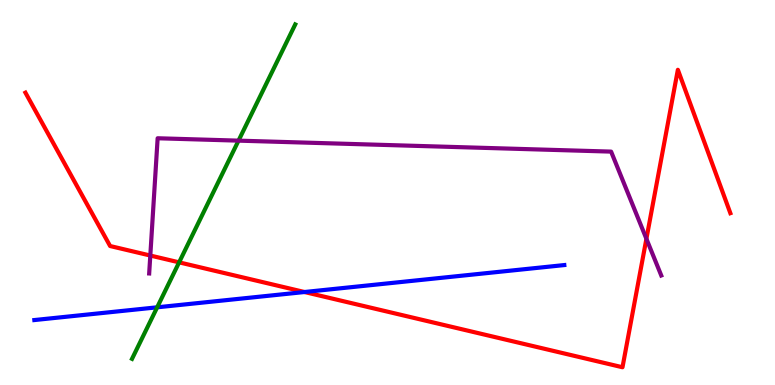[{'lines': ['blue', 'red'], 'intersections': [{'x': 3.93, 'y': 2.42}]}, {'lines': ['green', 'red'], 'intersections': [{'x': 2.31, 'y': 3.19}]}, {'lines': ['purple', 'red'], 'intersections': [{'x': 1.94, 'y': 3.36}, {'x': 8.34, 'y': 3.8}]}, {'lines': ['blue', 'green'], 'intersections': [{'x': 2.03, 'y': 2.02}]}, {'lines': ['blue', 'purple'], 'intersections': []}, {'lines': ['green', 'purple'], 'intersections': [{'x': 3.08, 'y': 6.35}]}]